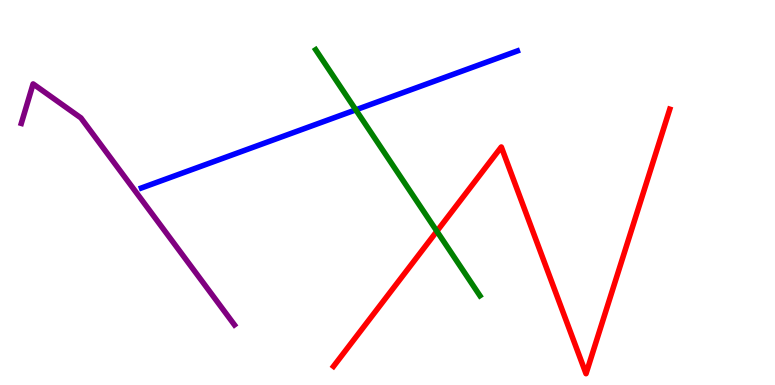[{'lines': ['blue', 'red'], 'intersections': []}, {'lines': ['green', 'red'], 'intersections': [{'x': 5.64, 'y': 3.99}]}, {'lines': ['purple', 'red'], 'intersections': []}, {'lines': ['blue', 'green'], 'intersections': [{'x': 4.59, 'y': 7.15}]}, {'lines': ['blue', 'purple'], 'intersections': []}, {'lines': ['green', 'purple'], 'intersections': []}]